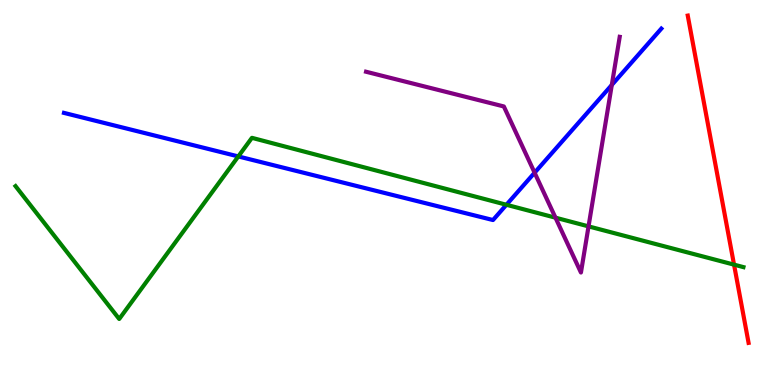[{'lines': ['blue', 'red'], 'intersections': []}, {'lines': ['green', 'red'], 'intersections': [{'x': 9.47, 'y': 3.13}]}, {'lines': ['purple', 'red'], 'intersections': []}, {'lines': ['blue', 'green'], 'intersections': [{'x': 3.07, 'y': 5.94}, {'x': 6.53, 'y': 4.68}]}, {'lines': ['blue', 'purple'], 'intersections': [{'x': 6.9, 'y': 5.51}, {'x': 7.89, 'y': 7.79}]}, {'lines': ['green', 'purple'], 'intersections': [{'x': 7.17, 'y': 4.35}, {'x': 7.59, 'y': 4.12}]}]